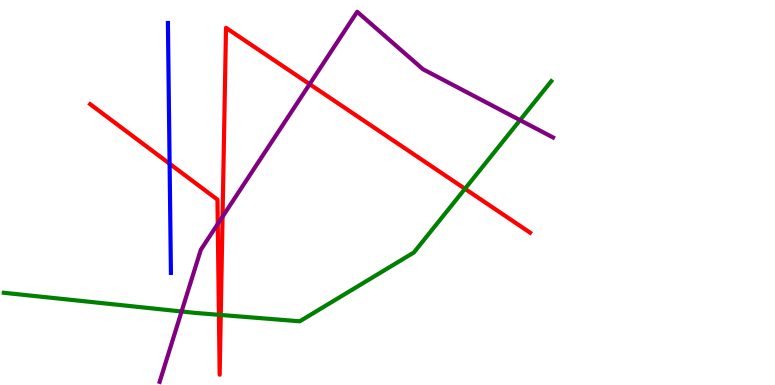[{'lines': ['blue', 'red'], 'intersections': [{'x': 2.19, 'y': 5.75}]}, {'lines': ['green', 'red'], 'intersections': [{'x': 2.82, 'y': 1.82}, {'x': 2.85, 'y': 1.82}, {'x': 6.0, 'y': 5.1}]}, {'lines': ['purple', 'red'], 'intersections': [{'x': 2.81, 'y': 4.18}, {'x': 2.87, 'y': 4.37}, {'x': 4.0, 'y': 7.81}]}, {'lines': ['blue', 'green'], 'intersections': []}, {'lines': ['blue', 'purple'], 'intersections': []}, {'lines': ['green', 'purple'], 'intersections': [{'x': 2.34, 'y': 1.91}, {'x': 6.71, 'y': 6.88}]}]